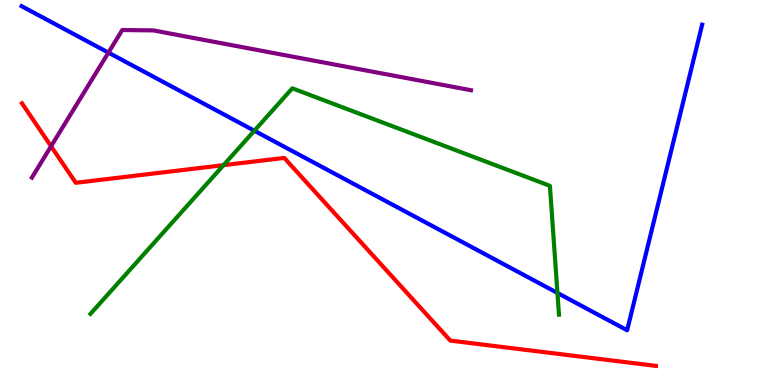[{'lines': ['blue', 'red'], 'intersections': []}, {'lines': ['green', 'red'], 'intersections': [{'x': 2.88, 'y': 5.71}]}, {'lines': ['purple', 'red'], 'intersections': [{'x': 0.659, 'y': 6.2}]}, {'lines': ['blue', 'green'], 'intersections': [{'x': 3.28, 'y': 6.6}, {'x': 7.19, 'y': 2.39}]}, {'lines': ['blue', 'purple'], 'intersections': [{'x': 1.4, 'y': 8.63}]}, {'lines': ['green', 'purple'], 'intersections': []}]